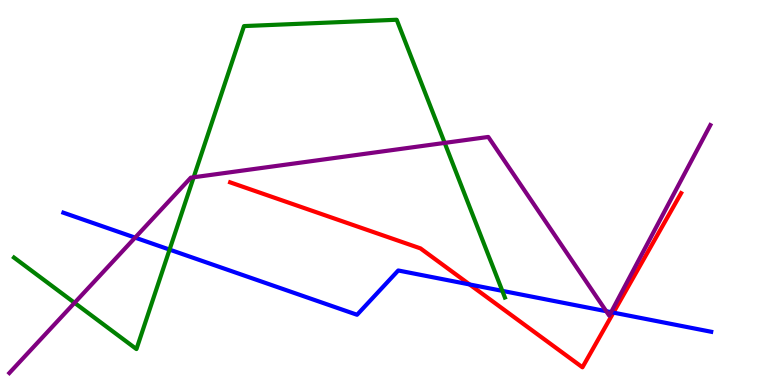[{'lines': ['blue', 'red'], 'intersections': [{'x': 6.06, 'y': 2.61}, {'x': 7.92, 'y': 1.88}]}, {'lines': ['green', 'red'], 'intersections': []}, {'lines': ['purple', 'red'], 'intersections': []}, {'lines': ['blue', 'green'], 'intersections': [{'x': 2.19, 'y': 3.52}, {'x': 6.48, 'y': 2.45}]}, {'lines': ['blue', 'purple'], 'intersections': [{'x': 1.74, 'y': 3.83}, {'x': 7.82, 'y': 1.92}, {'x': 7.89, 'y': 1.89}]}, {'lines': ['green', 'purple'], 'intersections': [{'x': 0.962, 'y': 2.13}, {'x': 2.5, 'y': 5.4}, {'x': 5.74, 'y': 6.29}]}]